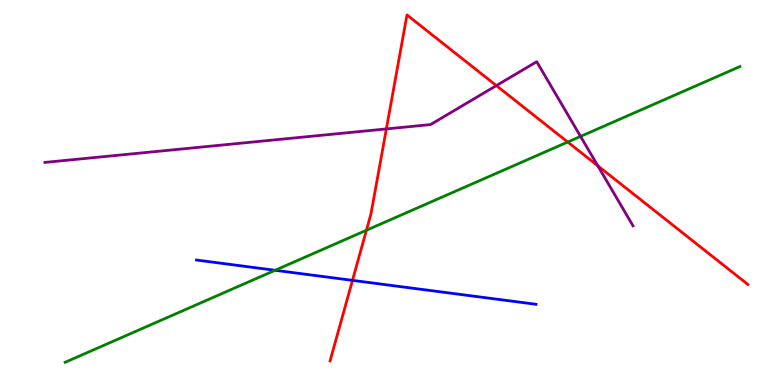[{'lines': ['blue', 'red'], 'intersections': [{'x': 4.55, 'y': 2.72}]}, {'lines': ['green', 'red'], 'intersections': [{'x': 4.73, 'y': 4.02}, {'x': 7.33, 'y': 6.31}]}, {'lines': ['purple', 'red'], 'intersections': [{'x': 4.99, 'y': 6.65}, {'x': 6.4, 'y': 7.78}, {'x': 7.71, 'y': 5.69}]}, {'lines': ['blue', 'green'], 'intersections': [{'x': 3.55, 'y': 2.98}]}, {'lines': ['blue', 'purple'], 'intersections': []}, {'lines': ['green', 'purple'], 'intersections': [{'x': 7.49, 'y': 6.46}]}]